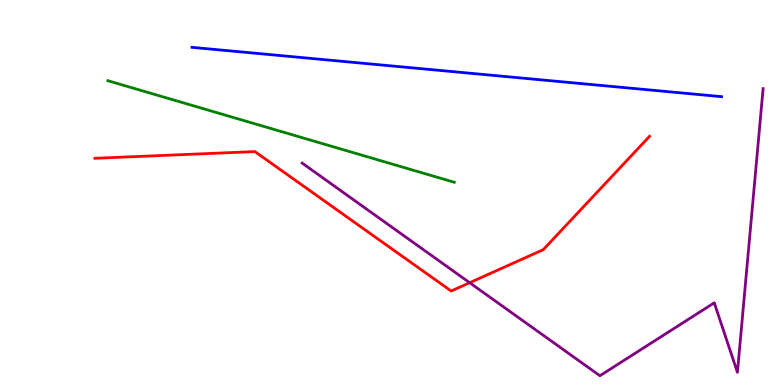[{'lines': ['blue', 'red'], 'intersections': []}, {'lines': ['green', 'red'], 'intersections': []}, {'lines': ['purple', 'red'], 'intersections': [{'x': 6.06, 'y': 2.66}]}, {'lines': ['blue', 'green'], 'intersections': []}, {'lines': ['blue', 'purple'], 'intersections': []}, {'lines': ['green', 'purple'], 'intersections': []}]